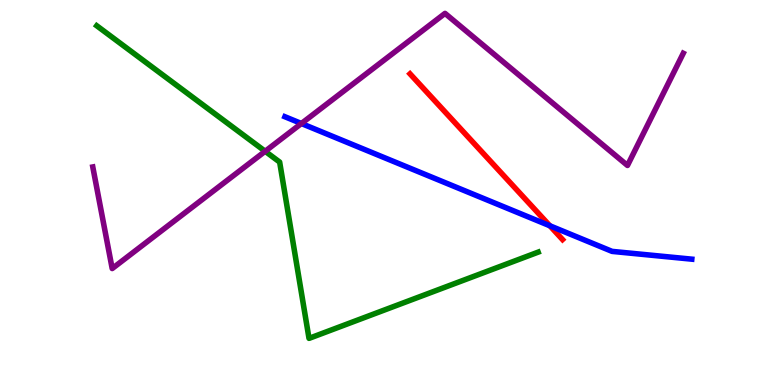[{'lines': ['blue', 'red'], 'intersections': [{'x': 7.09, 'y': 4.14}]}, {'lines': ['green', 'red'], 'intersections': []}, {'lines': ['purple', 'red'], 'intersections': []}, {'lines': ['blue', 'green'], 'intersections': []}, {'lines': ['blue', 'purple'], 'intersections': [{'x': 3.89, 'y': 6.79}]}, {'lines': ['green', 'purple'], 'intersections': [{'x': 3.42, 'y': 6.07}]}]